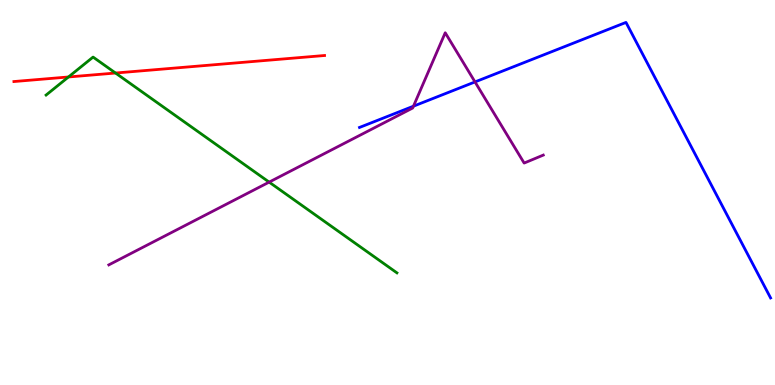[{'lines': ['blue', 'red'], 'intersections': []}, {'lines': ['green', 'red'], 'intersections': [{'x': 0.884, 'y': 8.0}, {'x': 1.49, 'y': 8.1}]}, {'lines': ['purple', 'red'], 'intersections': []}, {'lines': ['blue', 'green'], 'intersections': []}, {'lines': ['blue', 'purple'], 'intersections': [{'x': 5.34, 'y': 7.24}, {'x': 6.13, 'y': 7.87}]}, {'lines': ['green', 'purple'], 'intersections': [{'x': 3.47, 'y': 5.27}]}]